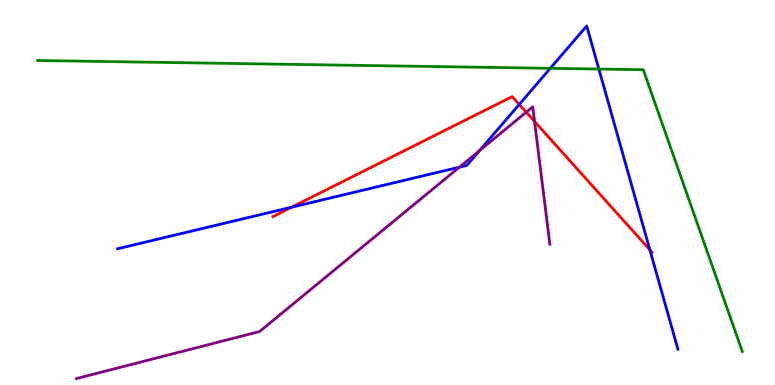[{'lines': ['blue', 'red'], 'intersections': [{'x': 3.76, 'y': 4.62}, {'x': 6.7, 'y': 7.29}, {'x': 8.39, 'y': 3.51}]}, {'lines': ['green', 'red'], 'intersections': []}, {'lines': ['purple', 'red'], 'intersections': [{'x': 6.79, 'y': 7.09}, {'x': 6.9, 'y': 6.84}]}, {'lines': ['blue', 'green'], 'intersections': [{'x': 7.1, 'y': 8.23}, {'x': 7.73, 'y': 8.21}]}, {'lines': ['blue', 'purple'], 'intersections': [{'x': 5.93, 'y': 5.66}, {'x': 6.19, 'y': 6.09}]}, {'lines': ['green', 'purple'], 'intersections': []}]